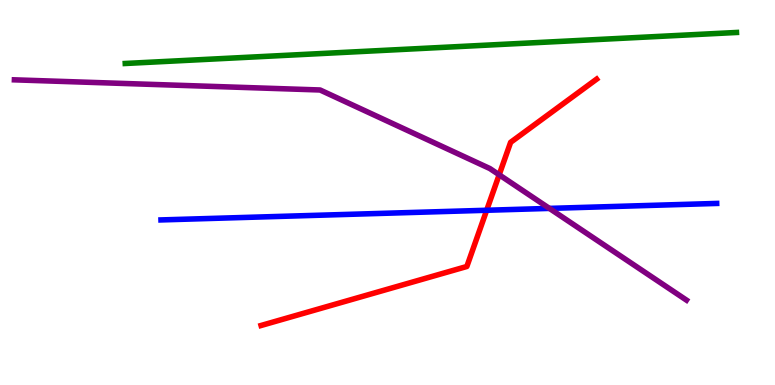[{'lines': ['blue', 'red'], 'intersections': [{'x': 6.28, 'y': 4.54}]}, {'lines': ['green', 'red'], 'intersections': []}, {'lines': ['purple', 'red'], 'intersections': [{'x': 6.44, 'y': 5.46}]}, {'lines': ['blue', 'green'], 'intersections': []}, {'lines': ['blue', 'purple'], 'intersections': [{'x': 7.09, 'y': 4.59}]}, {'lines': ['green', 'purple'], 'intersections': []}]